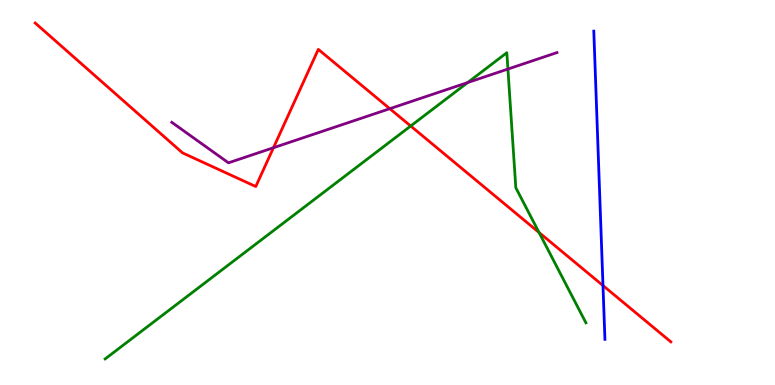[{'lines': ['blue', 'red'], 'intersections': [{'x': 7.78, 'y': 2.58}]}, {'lines': ['green', 'red'], 'intersections': [{'x': 5.3, 'y': 6.73}, {'x': 6.96, 'y': 3.96}]}, {'lines': ['purple', 'red'], 'intersections': [{'x': 3.53, 'y': 6.16}, {'x': 5.03, 'y': 7.18}]}, {'lines': ['blue', 'green'], 'intersections': []}, {'lines': ['blue', 'purple'], 'intersections': []}, {'lines': ['green', 'purple'], 'intersections': [{'x': 6.03, 'y': 7.86}, {'x': 6.55, 'y': 8.21}]}]